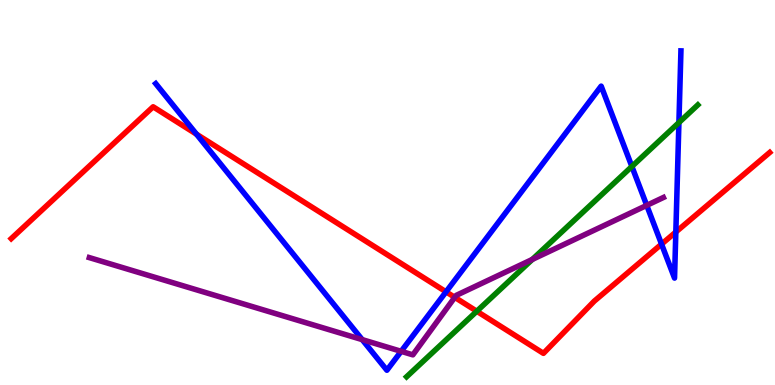[{'lines': ['blue', 'red'], 'intersections': [{'x': 2.54, 'y': 6.51}, {'x': 5.76, 'y': 2.42}, {'x': 8.54, 'y': 3.66}, {'x': 8.72, 'y': 3.97}]}, {'lines': ['green', 'red'], 'intersections': [{'x': 6.15, 'y': 1.92}]}, {'lines': ['purple', 'red'], 'intersections': [{'x': 5.87, 'y': 2.28}]}, {'lines': ['blue', 'green'], 'intersections': [{'x': 8.15, 'y': 5.68}, {'x': 8.76, 'y': 6.82}]}, {'lines': ['blue', 'purple'], 'intersections': [{'x': 4.67, 'y': 1.18}, {'x': 5.18, 'y': 0.875}, {'x': 8.35, 'y': 4.67}]}, {'lines': ['green', 'purple'], 'intersections': [{'x': 6.87, 'y': 3.26}]}]